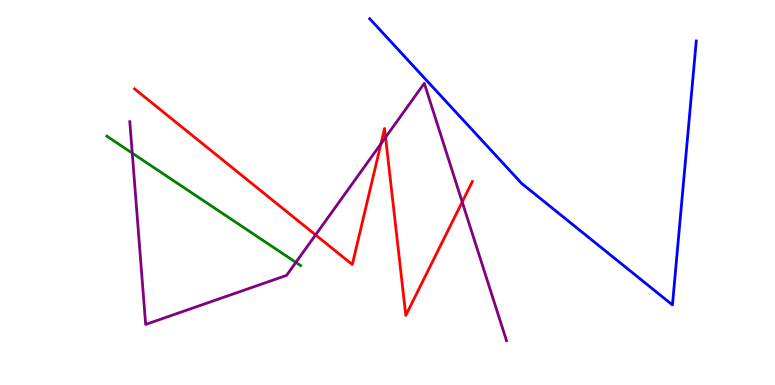[{'lines': ['blue', 'red'], 'intersections': []}, {'lines': ['green', 'red'], 'intersections': []}, {'lines': ['purple', 'red'], 'intersections': [{'x': 4.07, 'y': 3.9}, {'x': 4.92, 'y': 6.27}, {'x': 4.98, 'y': 6.43}, {'x': 5.96, 'y': 4.75}]}, {'lines': ['blue', 'green'], 'intersections': []}, {'lines': ['blue', 'purple'], 'intersections': []}, {'lines': ['green', 'purple'], 'intersections': [{'x': 1.71, 'y': 6.02}, {'x': 3.82, 'y': 3.19}]}]